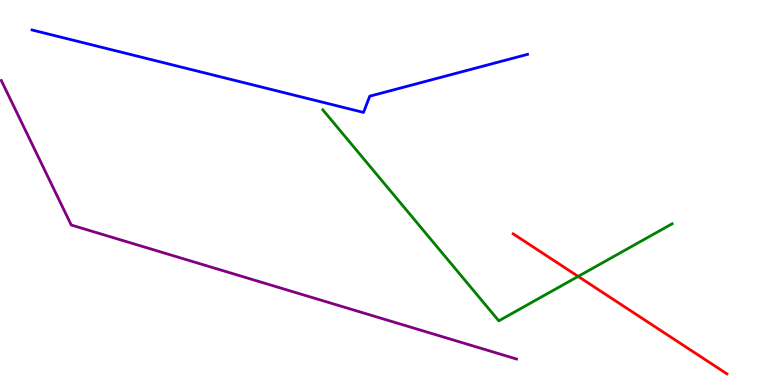[{'lines': ['blue', 'red'], 'intersections': []}, {'lines': ['green', 'red'], 'intersections': [{'x': 7.46, 'y': 2.82}]}, {'lines': ['purple', 'red'], 'intersections': []}, {'lines': ['blue', 'green'], 'intersections': []}, {'lines': ['blue', 'purple'], 'intersections': []}, {'lines': ['green', 'purple'], 'intersections': []}]